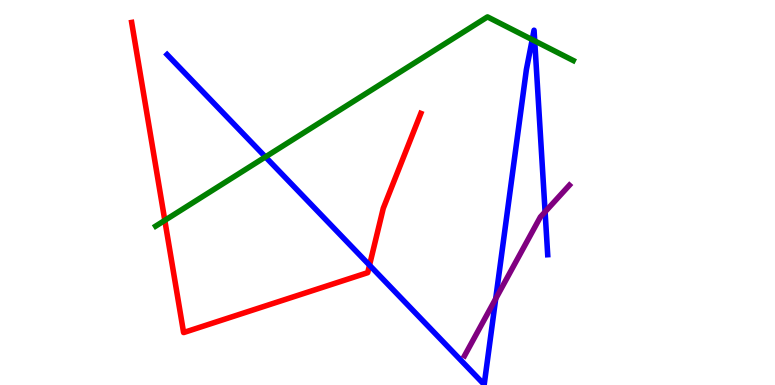[{'lines': ['blue', 'red'], 'intersections': [{'x': 4.77, 'y': 3.11}]}, {'lines': ['green', 'red'], 'intersections': [{'x': 2.13, 'y': 4.28}]}, {'lines': ['purple', 'red'], 'intersections': []}, {'lines': ['blue', 'green'], 'intersections': [{'x': 3.43, 'y': 5.92}, {'x': 6.87, 'y': 8.97}, {'x': 6.9, 'y': 8.94}]}, {'lines': ['blue', 'purple'], 'intersections': [{'x': 6.4, 'y': 2.24}, {'x': 7.03, 'y': 4.5}]}, {'lines': ['green', 'purple'], 'intersections': []}]